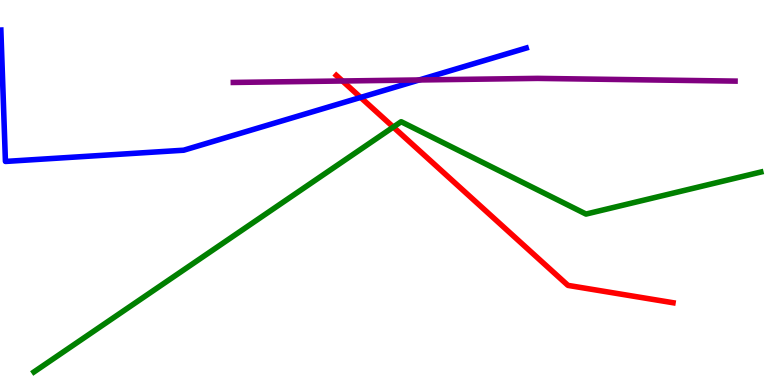[{'lines': ['blue', 'red'], 'intersections': [{'x': 4.65, 'y': 7.47}]}, {'lines': ['green', 'red'], 'intersections': [{'x': 5.07, 'y': 6.7}]}, {'lines': ['purple', 'red'], 'intersections': [{'x': 4.42, 'y': 7.9}]}, {'lines': ['blue', 'green'], 'intersections': []}, {'lines': ['blue', 'purple'], 'intersections': [{'x': 5.41, 'y': 7.92}]}, {'lines': ['green', 'purple'], 'intersections': []}]